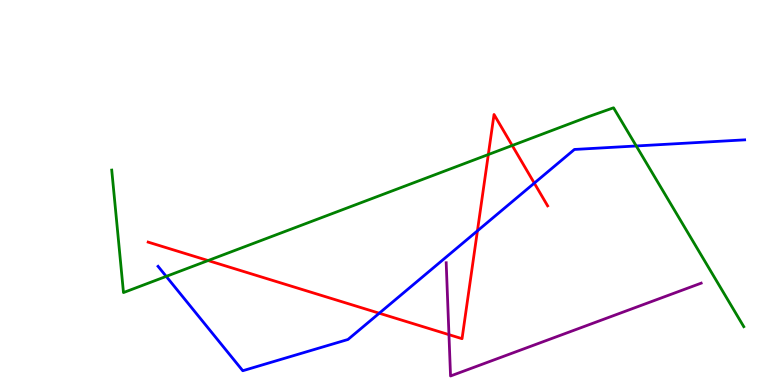[{'lines': ['blue', 'red'], 'intersections': [{'x': 4.89, 'y': 1.86}, {'x': 6.16, 'y': 4.0}, {'x': 6.89, 'y': 5.24}]}, {'lines': ['green', 'red'], 'intersections': [{'x': 2.68, 'y': 3.23}, {'x': 6.3, 'y': 5.99}, {'x': 6.61, 'y': 6.22}]}, {'lines': ['purple', 'red'], 'intersections': [{'x': 5.79, 'y': 1.31}]}, {'lines': ['blue', 'green'], 'intersections': [{'x': 2.14, 'y': 2.82}, {'x': 8.21, 'y': 6.21}]}, {'lines': ['blue', 'purple'], 'intersections': []}, {'lines': ['green', 'purple'], 'intersections': []}]